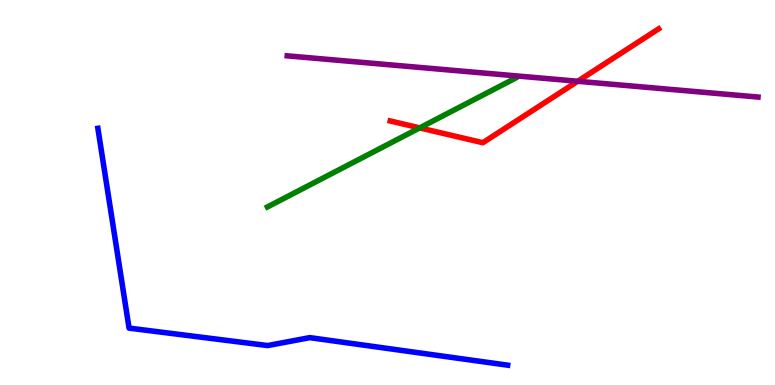[{'lines': ['blue', 'red'], 'intersections': []}, {'lines': ['green', 'red'], 'intersections': [{'x': 5.42, 'y': 6.68}]}, {'lines': ['purple', 'red'], 'intersections': [{'x': 7.45, 'y': 7.89}]}, {'lines': ['blue', 'green'], 'intersections': []}, {'lines': ['blue', 'purple'], 'intersections': []}, {'lines': ['green', 'purple'], 'intersections': []}]